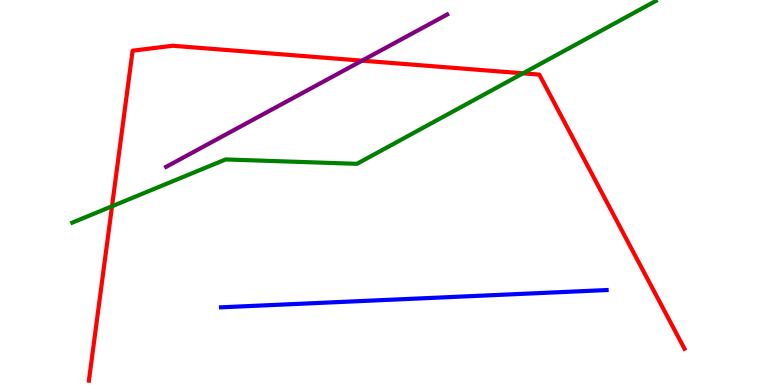[{'lines': ['blue', 'red'], 'intersections': []}, {'lines': ['green', 'red'], 'intersections': [{'x': 1.45, 'y': 4.64}, {'x': 6.75, 'y': 8.1}]}, {'lines': ['purple', 'red'], 'intersections': [{'x': 4.67, 'y': 8.42}]}, {'lines': ['blue', 'green'], 'intersections': []}, {'lines': ['blue', 'purple'], 'intersections': []}, {'lines': ['green', 'purple'], 'intersections': []}]